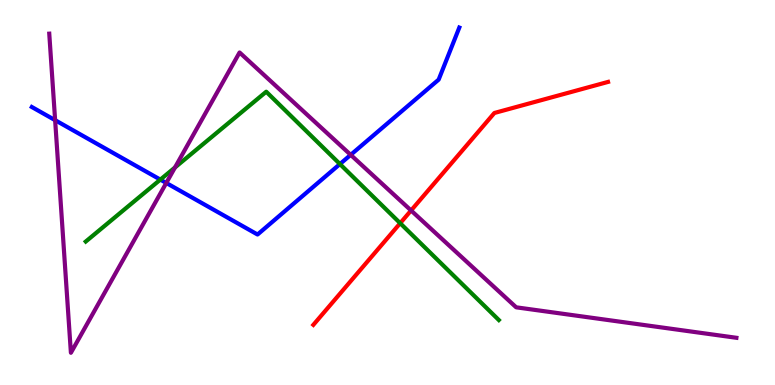[{'lines': ['blue', 'red'], 'intersections': []}, {'lines': ['green', 'red'], 'intersections': [{'x': 5.16, 'y': 4.2}]}, {'lines': ['purple', 'red'], 'intersections': [{'x': 5.3, 'y': 4.53}]}, {'lines': ['blue', 'green'], 'intersections': [{'x': 2.07, 'y': 5.33}, {'x': 4.39, 'y': 5.74}]}, {'lines': ['blue', 'purple'], 'intersections': [{'x': 0.711, 'y': 6.88}, {'x': 2.15, 'y': 5.25}, {'x': 4.53, 'y': 5.98}]}, {'lines': ['green', 'purple'], 'intersections': [{'x': 2.26, 'y': 5.65}]}]